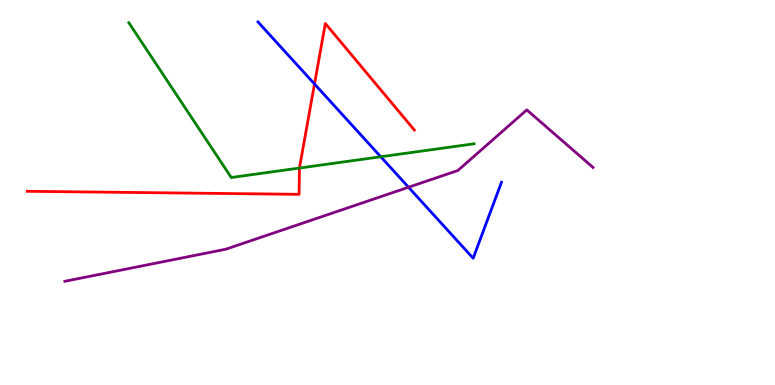[{'lines': ['blue', 'red'], 'intersections': [{'x': 4.06, 'y': 7.82}]}, {'lines': ['green', 'red'], 'intersections': [{'x': 3.86, 'y': 5.63}]}, {'lines': ['purple', 'red'], 'intersections': []}, {'lines': ['blue', 'green'], 'intersections': [{'x': 4.91, 'y': 5.93}]}, {'lines': ['blue', 'purple'], 'intersections': [{'x': 5.27, 'y': 5.14}]}, {'lines': ['green', 'purple'], 'intersections': []}]